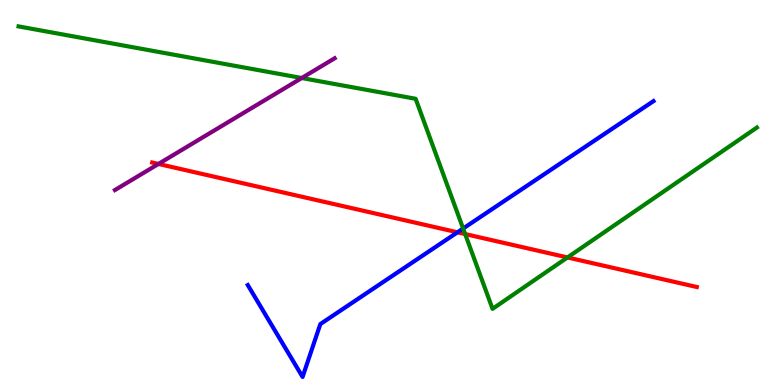[{'lines': ['blue', 'red'], 'intersections': [{'x': 5.9, 'y': 3.97}]}, {'lines': ['green', 'red'], 'intersections': [{'x': 6.0, 'y': 3.92}, {'x': 7.32, 'y': 3.31}]}, {'lines': ['purple', 'red'], 'intersections': [{'x': 2.04, 'y': 5.74}]}, {'lines': ['blue', 'green'], 'intersections': [{'x': 5.98, 'y': 4.06}]}, {'lines': ['blue', 'purple'], 'intersections': []}, {'lines': ['green', 'purple'], 'intersections': [{'x': 3.89, 'y': 7.97}]}]